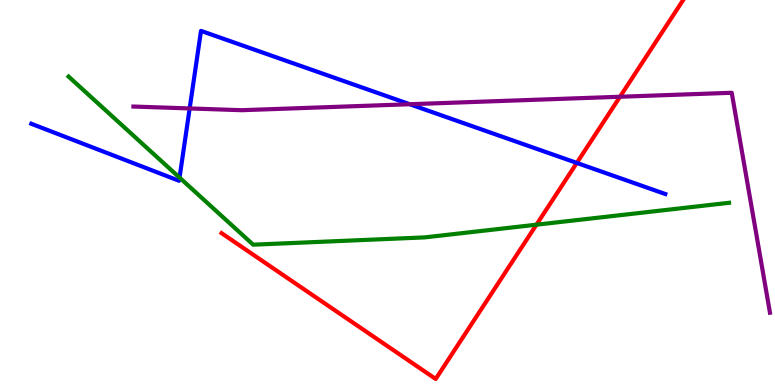[{'lines': ['blue', 'red'], 'intersections': [{'x': 7.44, 'y': 5.77}]}, {'lines': ['green', 'red'], 'intersections': [{'x': 6.92, 'y': 4.16}]}, {'lines': ['purple', 'red'], 'intersections': [{'x': 8.0, 'y': 7.49}]}, {'lines': ['blue', 'green'], 'intersections': [{'x': 2.32, 'y': 5.39}]}, {'lines': ['blue', 'purple'], 'intersections': [{'x': 2.45, 'y': 7.18}, {'x': 5.29, 'y': 7.29}]}, {'lines': ['green', 'purple'], 'intersections': []}]